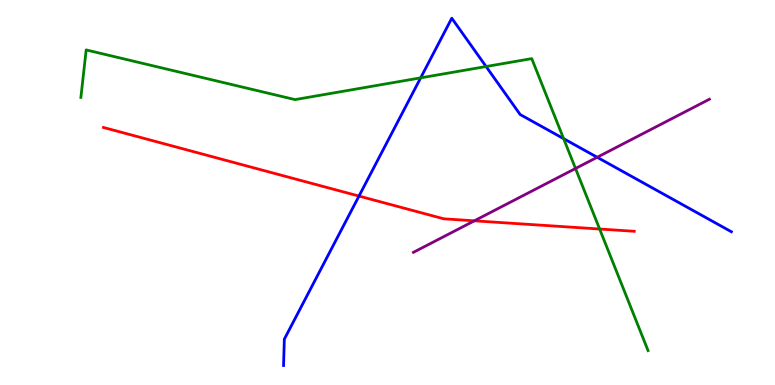[{'lines': ['blue', 'red'], 'intersections': [{'x': 4.63, 'y': 4.91}]}, {'lines': ['green', 'red'], 'intersections': [{'x': 7.74, 'y': 4.05}]}, {'lines': ['purple', 'red'], 'intersections': [{'x': 6.12, 'y': 4.26}]}, {'lines': ['blue', 'green'], 'intersections': [{'x': 5.43, 'y': 7.98}, {'x': 6.27, 'y': 8.27}, {'x': 7.27, 'y': 6.4}]}, {'lines': ['blue', 'purple'], 'intersections': [{'x': 7.71, 'y': 5.91}]}, {'lines': ['green', 'purple'], 'intersections': [{'x': 7.43, 'y': 5.62}]}]